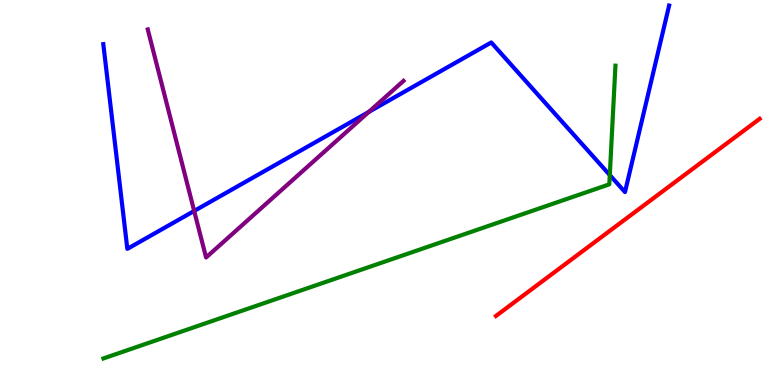[{'lines': ['blue', 'red'], 'intersections': []}, {'lines': ['green', 'red'], 'intersections': []}, {'lines': ['purple', 'red'], 'intersections': []}, {'lines': ['blue', 'green'], 'intersections': [{'x': 7.87, 'y': 5.45}]}, {'lines': ['blue', 'purple'], 'intersections': [{'x': 2.51, 'y': 4.52}, {'x': 4.76, 'y': 7.09}]}, {'lines': ['green', 'purple'], 'intersections': []}]